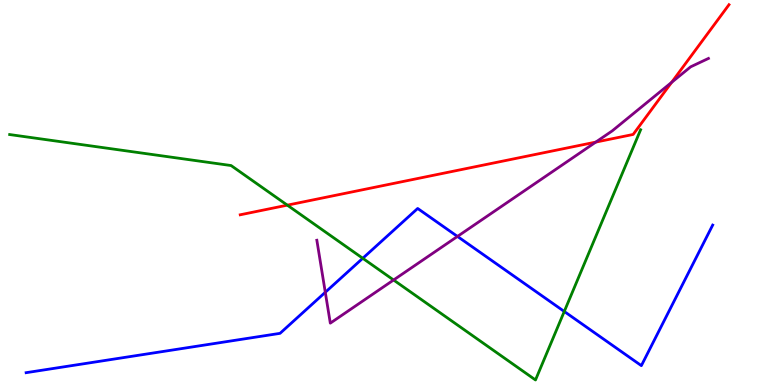[{'lines': ['blue', 'red'], 'intersections': []}, {'lines': ['green', 'red'], 'intersections': [{'x': 3.71, 'y': 4.67}]}, {'lines': ['purple', 'red'], 'intersections': [{'x': 7.69, 'y': 6.31}, {'x': 8.67, 'y': 7.86}]}, {'lines': ['blue', 'green'], 'intersections': [{'x': 4.68, 'y': 3.29}, {'x': 7.28, 'y': 1.91}]}, {'lines': ['blue', 'purple'], 'intersections': [{'x': 4.2, 'y': 2.41}, {'x': 5.9, 'y': 3.86}]}, {'lines': ['green', 'purple'], 'intersections': [{'x': 5.08, 'y': 2.73}]}]